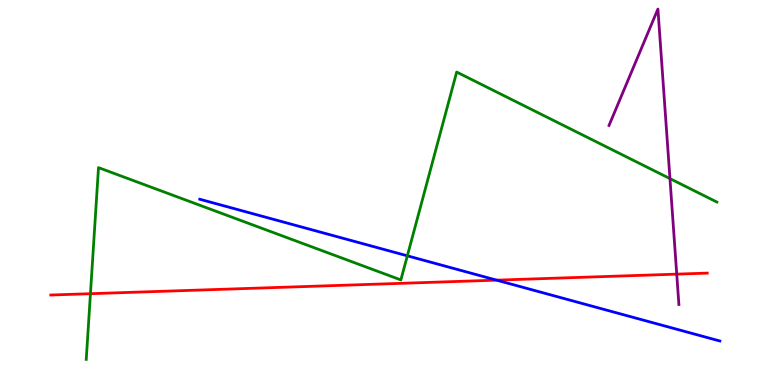[{'lines': ['blue', 'red'], 'intersections': [{'x': 6.41, 'y': 2.72}]}, {'lines': ['green', 'red'], 'intersections': [{'x': 1.17, 'y': 2.37}]}, {'lines': ['purple', 'red'], 'intersections': [{'x': 8.73, 'y': 2.88}]}, {'lines': ['blue', 'green'], 'intersections': [{'x': 5.26, 'y': 3.36}]}, {'lines': ['blue', 'purple'], 'intersections': []}, {'lines': ['green', 'purple'], 'intersections': [{'x': 8.64, 'y': 5.36}]}]